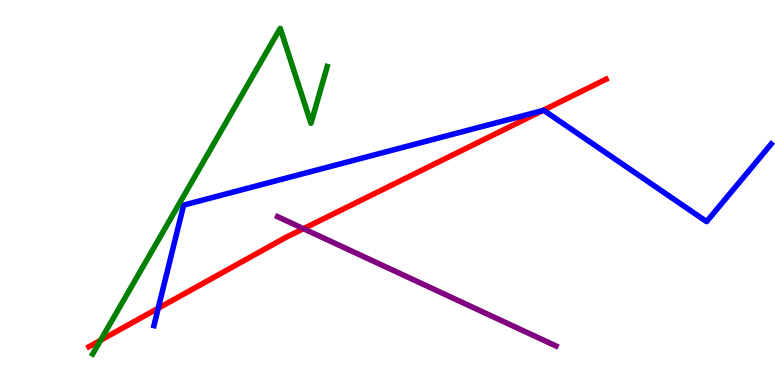[{'lines': ['blue', 'red'], 'intersections': [{'x': 2.04, 'y': 1.99}, {'x': 7.0, 'y': 7.13}]}, {'lines': ['green', 'red'], 'intersections': [{'x': 1.3, 'y': 1.16}]}, {'lines': ['purple', 'red'], 'intersections': [{'x': 3.92, 'y': 4.06}]}, {'lines': ['blue', 'green'], 'intersections': []}, {'lines': ['blue', 'purple'], 'intersections': []}, {'lines': ['green', 'purple'], 'intersections': []}]